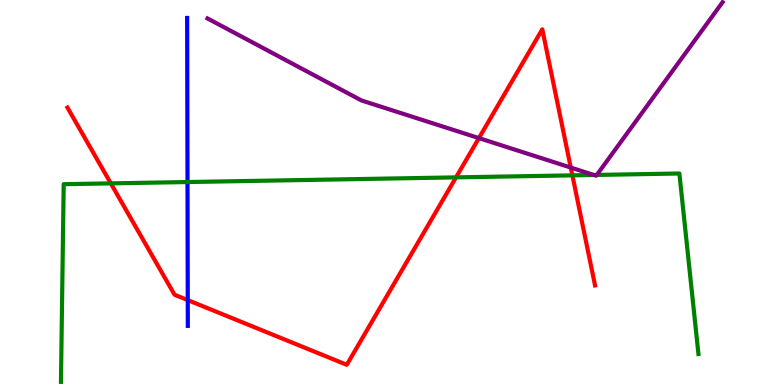[{'lines': ['blue', 'red'], 'intersections': [{'x': 2.42, 'y': 2.2}]}, {'lines': ['green', 'red'], 'intersections': [{'x': 1.43, 'y': 5.24}, {'x': 5.88, 'y': 5.39}, {'x': 7.39, 'y': 5.45}]}, {'lines': ['purple', 'red'], 'intersections': [{'x': 6.18, 'y': 6.41}, {'x': 7.36, 'y': 5.65}]}, {'lines': ['blue', 'green'], 'intersections': [{'x': 2.42, 'y': 5.27}]}, {'lines': ['blue', 'purple'], 'intersections': []}, {'lines': ['green', 'purple'], 'intersections': [{'x': 7.66, 'y': 5.46}, {'x': 7.7, 'y': 5.46}]}]